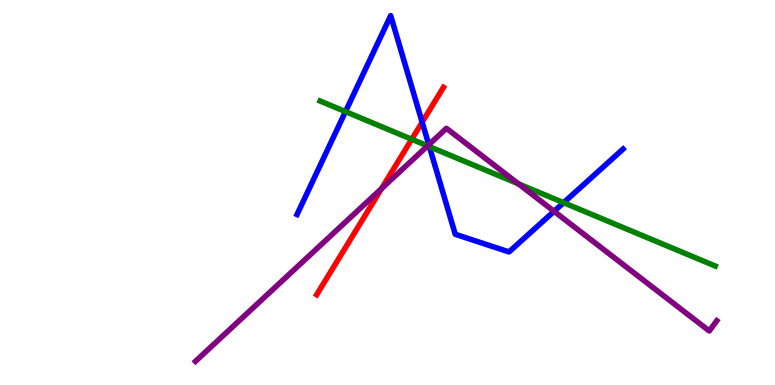[{'lines': ['blue', 'red'], 'intersections': [{'x': 5.45, 'y': 6.83}]}, {'lines': ['green', 'red'], 'intersections': [{'x': 5.31, 'y': 6.38}]}, {'lines': ['purple', 'red'], 'intersections': [{'x': 4.92, 'y': 5.1}]}, {'lines': ['blue', 'green'], 'intersections': [{'x': 4.46, 'y': 7.1}, {'x': 5.54, 'y': 6.19}, {'x': 7.27, 'y': 4.74}]}, {'lines': ['blue', 'purple'], 'intersections': [{'x': 5.53, 'y': 6.24}, {'x': 7.15, 'y': 4.51}]}, {'lines': ['green', 'purple'], 'intersections': [{'x': 5.52, 'y': 6.21}, {'x': 6.69, 'y': 5.23}]}]